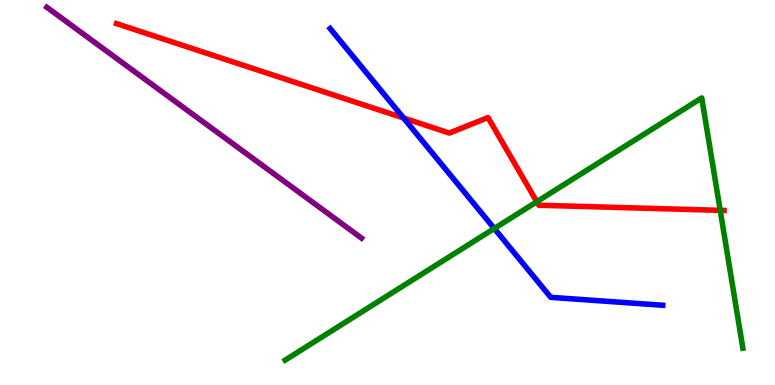[{'lines': ['blue', 'red'], 'intersections': [{'x': 5.21, 'y': 6.94}]}, {'lines': ['green', 'red'], 'intersections': [{'x': 6.93, 'y': 4.76}, {'x': 9.29, 'y': 4.54}]}, {'lines': ['purple', 'red'], 'intersections': []}, {'lines': ['blue', 'green'], 'intersections': [{'x': 6.38, 'y': 4.06}]}, {'lines': ['blue', 'purple'], 'intersections': []}, {'lines': ['green', 'purple'], 'intersections': []}]